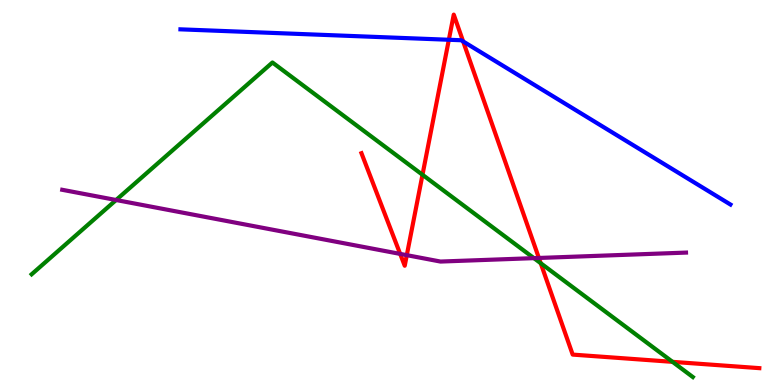[{'lines': ['blue', 'red'], 'intersections': [{'x': 5.79, 'y': 8.97}, {'x': 5.98, 'y': 8.92}]}, {'lines': ['green', 'red'], 'intersections': [{'x': 5.45, 'y': 5.46}, {'x': 6.98, 'y': 3.16}, {'x': 8.68, 'y': 0.601}]}, {'lines': ['purple', 'red'], 'intersections': [{'x': 5.16, 'y': 3.41}, {'x': 5.25, 'y': 3.37}, {'x': 6.95, 'y': 3.3}]}, {'lines': ['blue', 'green'], 'intersections': []}, {'lines': ['blue', 'purple'], 'intersections': []}, {'lines': ['green', 'purple'], 'intersections': [{'x': 1.5, 'y': 4.8}, {'x': 6.89, 'y': 3.29}]}]